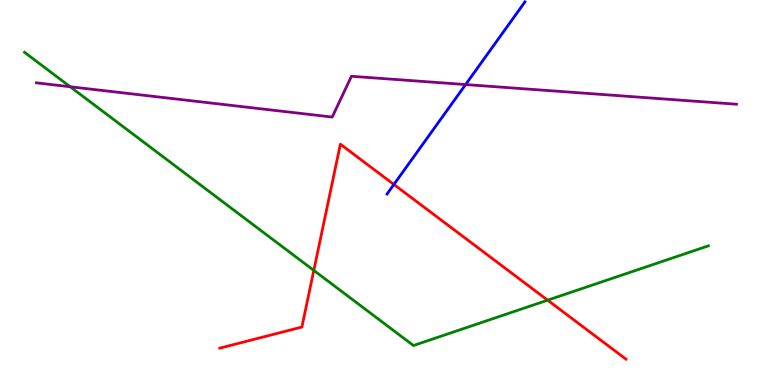[{'lines': ['blue', 'red'], 'intersections': [{'x': 5.08, 'y': 5.21}]}, {'lines': ['green', 'red'], 'intersections': [{'x': 4.05, 'y': 2.98}, {'x': 7.07, 'y': 2.2}]}, {'lines': ['purple', 'red'], 'intersections': []}, {'lines': ['blue', 'green'], 'intersections': []}, {'lines': ['blue', 'purple'], 'intersections': [{'x': 6.01, 'y': 7.8}]}, {'lines': ['green', 'purple'], 'intersections': [{'x': 0.906, 'y': 7.75}]}]